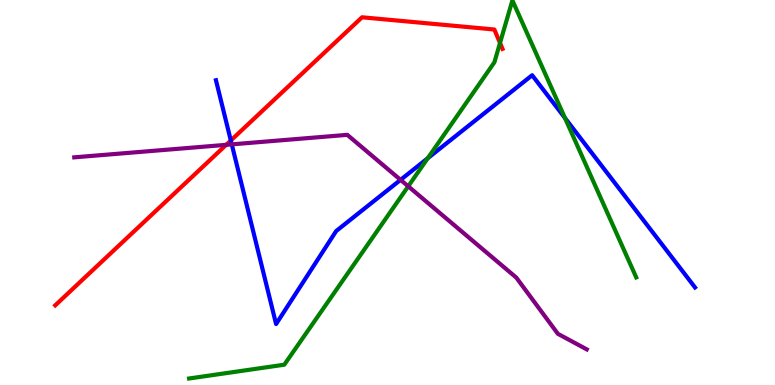[{'lines': ['blue', 'red'], 'intersections': [{'x': 2.98, 'y': 6.35}]}, {'lines': ['green', 'red'], 'intersections': [{'x': 6.45, 'y': 8.88}]}, {'lines': ['purple', 'red'], 'intersections': [{'x': 2.92, 'y': 6.24}]}, {'lines': ['blue', 'green'], 'intersections': [{'x': 5.52, 'y': 5.89}, {'x': 7.29, 'y': 6.94}]}, {'lines': ['blue', 'purple'], 'intersections': [{'x': 2.99, 'y': 6.25}, {'x': 5.17, 'y': 5.33}]}, {'lines': ['green', 'purple'], 'intersections': [{'x': 5.27, 'y': 5.16}]}]